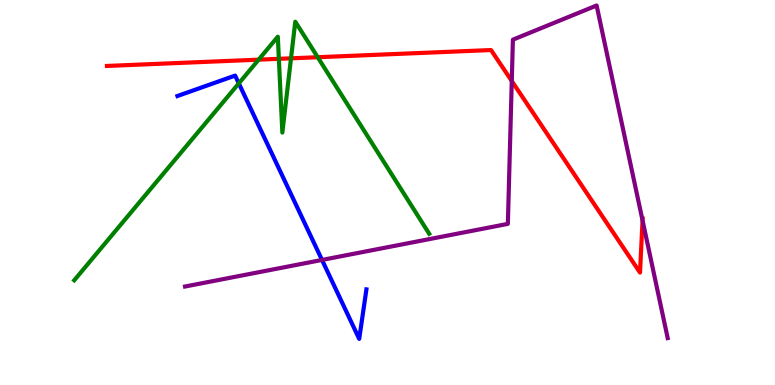[{'lines': ['blue', 'red'], 'intersections': []}, {'lines': ['green', 'red'], 'intersections': [{'x': 3.34, 'y': 8.45}, {'x': 3.6, 'y': 8.47}, {'x': 3.75, 'y': 8.49}, {'x': 4.1, 'y': 8.51}]}, {'lines': ['purple', 'red'], 'intersections': [{'x': 6.6, 'y': 7.9}, {'x': 8.29, 'y': 4.28}]}, {'lines': ['blue', 'green'], 'intersections': [{'x': 3.08, 'y': 7.83}]}, {'lines': ['blue', 'purple'], 'intersections': [{'x': 4.15, 'y': 3.25}]}, {'lines': ['green', 'purple'], 'intersections': []}]